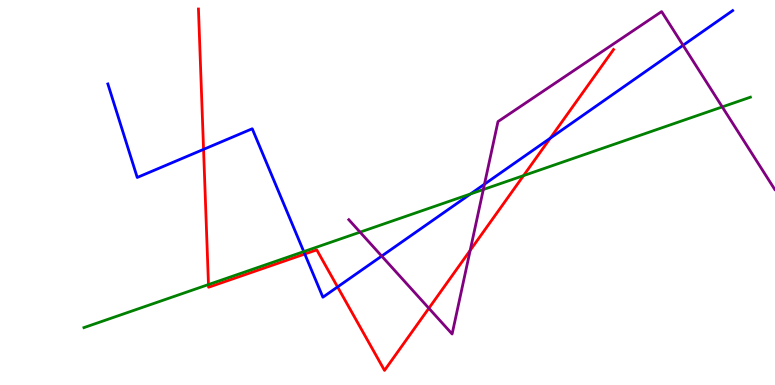[{'lines': ['blue', 'red'], 'intersections': [{'x': 2.63, 'y': 6.12}, {'x': 3.93, 'y': 3.4}, {'x': 4.36, 'y': 2.55}, {'x': 7.1, 'y': 6.41}]}, {'lines': ['green', 'red'], 'intersections': [{'x': 2.69, 'y': 2.61}, {'x': 6.76, 'y': 5.44}]}, {'lines': ['purple', 'red'], 'intersections': [{'x': 5.53, 'y': 1.99}, {'x': 6.07, 'y': 3.5}]}, {'lines': ['blue', 'green'], 'intersections': [{'x': 3.92, 'y': 3.46}, {'x': 6.07, 'y': 4.96}]}, {'lines': ['blue', 'purple'], 'intersections': [{'x': 4.93, 'y': 3.35}, {'x': 6.25, 'y': 5.22}, {'x': 8.81, 'y': 8.82}]}, {'lines': ['green', 'purple'], 'intersections': [{'x': 4.65, 'y': 3.97}, {'x': 6.24, 'y': 5.08}, {'x': 9.32, 'y': 7.22}]}]